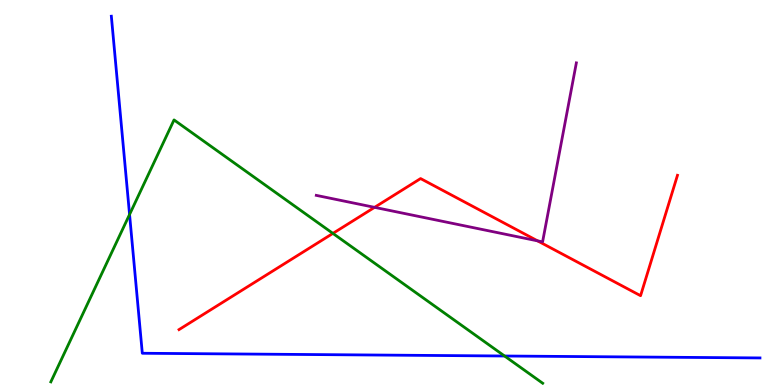[{'lines': ['blue', 'red'], 'intersections': []}, {'lines': ['green', 'red'], 'intersections': [{'x': 4.3, 'y': 3.94}]}, {'lines': ['purple', 'red'], 'intersections': [{'x': 4.83, 'y': 4.61}, {'x': 6.94, 'y': 3.74}]}, {'lines': ['blue', 'green'], 'intersections': [{'x': 1.67, 'y': 4.43}, {'x': 6.51, 'y': 0.753}]}, {'lines': ['blue', 'purple'], 'intersections': []}, {'lines': ['green', 'purple'], 'intersections': []}]